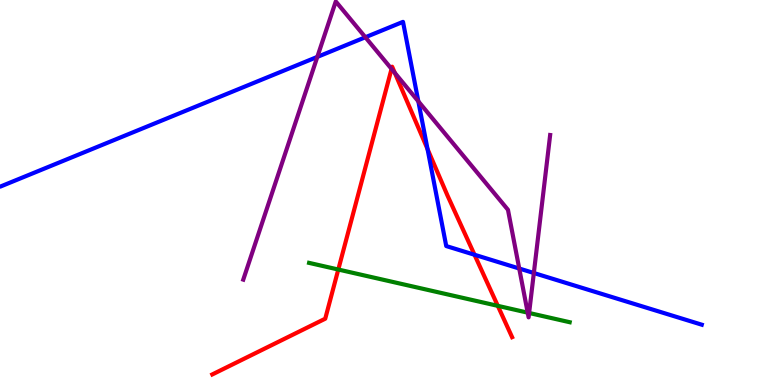[{'lines': ['blue', 'red'], 'intersections': [{'x': 5.52, 'y': 6.13}, {'x': 6.12, 'y': 3.38}]}, {'lines': ['green', 'red'], 'intersections': [{'x': 4.37, 'y': 3.0}, {'x': 6.42, 'y': 2.06}]}, {'lines': ['purple', 'red'], 'intersections': [{'x': 5.05, 'y': 8.21}, {'x': 5.09, 'y': 8.11}]}, {'lines': ['blue', 'green'], 'intersections': []}, {'lines': ['blue', 'purple'], 'intersections': [{'x': 4.09, 'y': 8.52}, {'x': 4.71, 'y': 9.03}, {'x': 5.4, 'y': 7.37}, {'x': 6.7, 'y': 3.03}, {'x': 6.89, 'y': 2.91}]}, {'lines': ['green', 'purple'], 'intersections': [{'x': 6.81, 'y': 1.88}, {'x': 6.83, 'y': 1.87}]}]